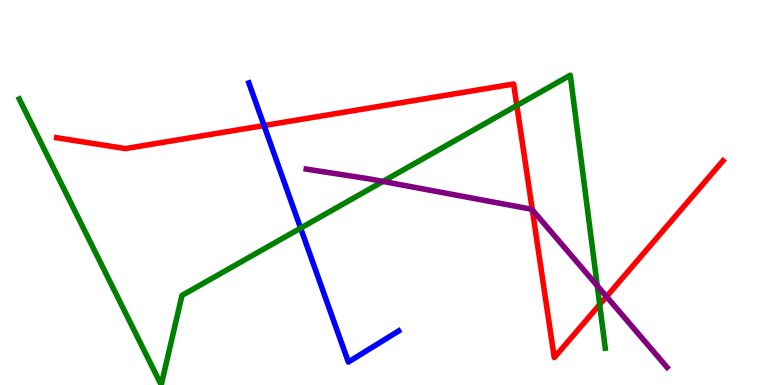[{'lines': ['blue', 'red'], 'intersections': [{'x': 3.41, 'y': 6.74}]}, {'lines': ['green', 'red'], 'intersections': [{'x': 6.67, 'y': 7.26}, {'x': 7.74, 'y': 2.09}]}, {'lines': ['purple', 'red'], 'intersections': [{'x': 6.87, 'y': 4.55}, {'x': 7.83, 'y': 2.3}]}, {'lines': ['blue', 'green'], 'intersections': [{'x': 3.88, 'y': 4.07}]}, {'lines': ['blue', 'purple'], 'intersections': []}, {'lines': ['green', 'purple'], 'intersections': [{'x': 4.94, 'y': 5.29}, {'x': 7.71, 'y': 2.58}]}]